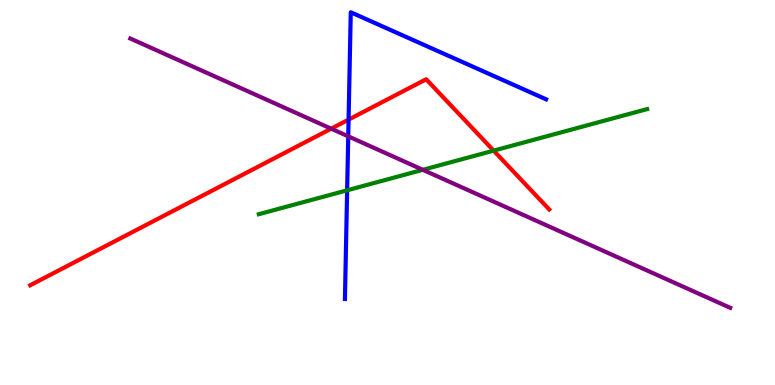[{'lines': ['blue', 'red'], 'intersections': [{'x': 4.5, 'y': 6.89}]}, {'lines': ['green', 'red'], 'intersections': [{'x': 6.37, 'y': 6.09}]}, {'lines': ['purple', 'red'], 'intersections': [{'x': 4.27, 'y': 6.66}]}, {'lines': ['blue', 'green'], 'intersections': [{'x': 4.48, 'y': 5.06}]}, {'lines': ['blue', 'purple'], 'intersections': [{'x': 4.49, 'y': 6.46}]}, {'lines': ['green', 'purple'], 'intersections': [{'x': 5.46, 'y': 5.59}]}]